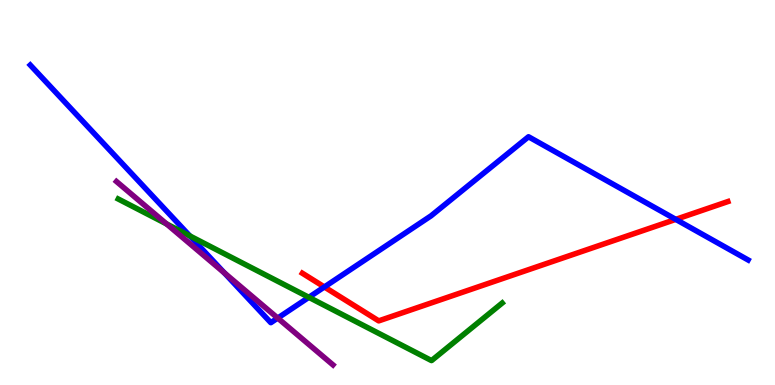[{'lines': ['blue', 'red'], 'intersections': [{'x': 4.19, 'y': 2.55}, {'x': 8.72, 'y': 4.3}]}, {'lines': ['green', 'red'], 'intersections': []}, {'lines': ['purple', 'red'], 'intersections': []}, {'lines': ['blue', 'green'], 'intersections': [{'x': 2.45, 'y': 3.87}, {'x': 3.99, 'y': 2.28}]}, {'lines': ['blue', 'purple'], 'intersections': [{'x': 2.89, 'y': 2.91}, {'x': 3.58, 'y': 1.74}]}, {'lines': ['green', 'purple'], 'intersections': [{'x': 2.15, 'y': 4.18}]}]